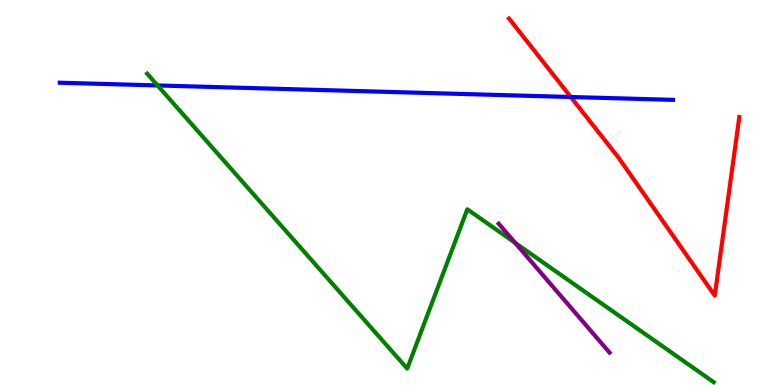[{'lines': ['blue', 'red'], 'intersections': [{'x': 7.36, 'y': 7.48}]}, {'lines': ['green', 'red'], 'intersections': []}, {'lines': ['purple', 'red'], 'intersections': []}, {'lines': ['blue', 'green'], 'intersections': [{'x': 2.03, 'y': 7.78}]}, {'lines': ['blue', 'purple'], 'intersections': []}, {'lines': ['green', 'purple'], 'intersections': [{'x': 6.65, 'y': 3.69}]}]